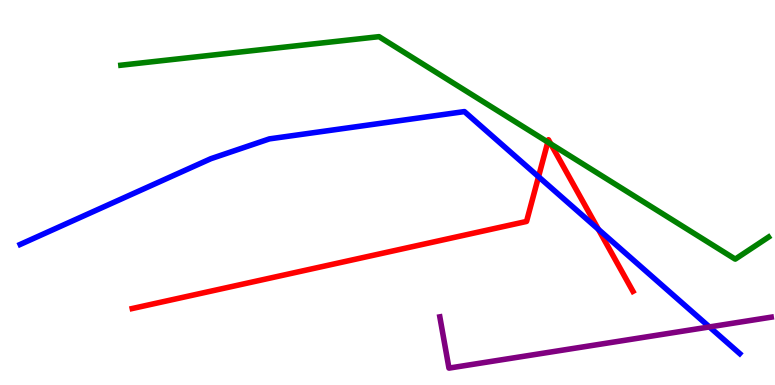[{'lines': ['blue', 'red'], 'intersections': [{'x': 6.95, 'y': 5.41}, {'x': 7.72, 'y': 4.04}]}, {'lines': ['green', 'red'], 'intersections': [{'x': 7.07, 'y': 6.31}, {'x': 7.11, 'y': 6.26}]}, {'lines': ['purple', 'red'], 'intersections': []}, {'lines': ['blue', 'green'], 'intersections': []}, {'lines': ['blue', 'purple'], 'intersections': [{'x': 9.15, 'y': 1.51}]}, {'lines': ['green', 'purple'], 'intersections': []}]